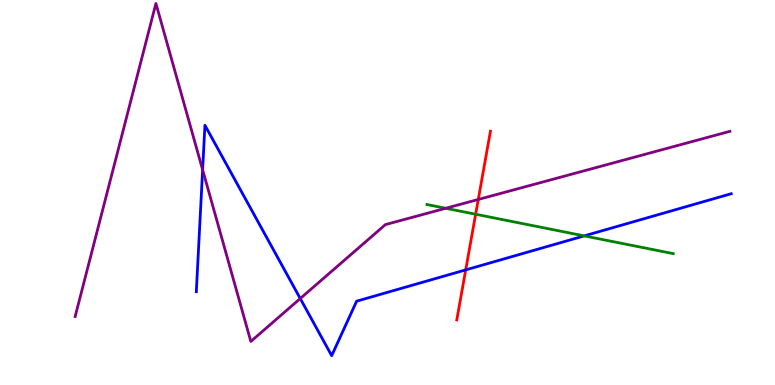[{'lines': ['blue', 'red'], 'intersections': [{'x': 6.01, 'y': 2.99}]}, {'lines': ['green', 'red'], 'intersections': [{'x': 6.14, 'y': 4.44}]}, {'lines': ['purple', 'red'], 'intersections': [{'x': 6.17, 'y': 4.82}]}, {'lines': ['blue', 'green'], 'intersections': [{'x': 7.54, 'y': 3.87}]}, {'lines': ['blue', 'purple'], 'intersections': [{'x': 2.61, 'y': 5.59}, {'x': 3.87, 'y': 2.25}]}, {'lines': ['green', 'purple'], 'intersections': [{'x': 5.75, 'y': 4.59}]}]